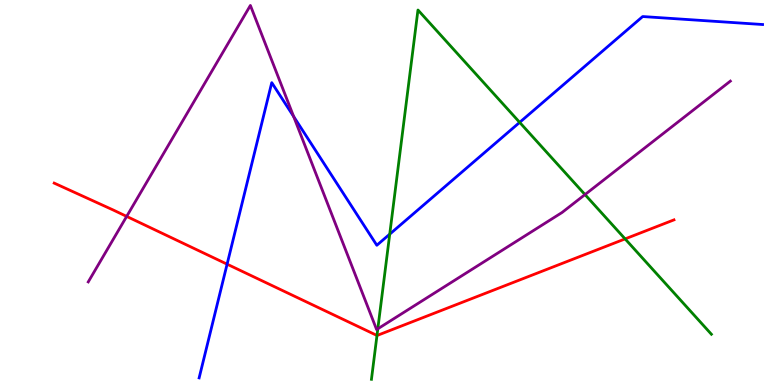[{'lines': ['blue', 'red'], 'intersections': [{'x': 2.93, 'y': 3.14}]}, {'lines': ['green', 'red'], 'intersections': [{'x': 4.86, 'y': 1.29}, {'x': 8.07, 'y': 3.79}]}, {'lines': ['purple', 'red'], 'intersections': [{'x': 1.63, 'y': 4.38}]}, {'lines': ['blue', 'green'], 'intersections': [{'x': 5.03, 'y': 3.92}, {'x': 6.71, 'y': 6.82}]}, {'lines': ['blue', 'purple'], 'intersections': [{'x': 3.79, 'y': 6.97}]}, {'lines': ['green', 'purple'], 'intersections': [{'x': 4.87, 'y': 1.46}, {'x': 7.55, 'y': 4.95}]}]